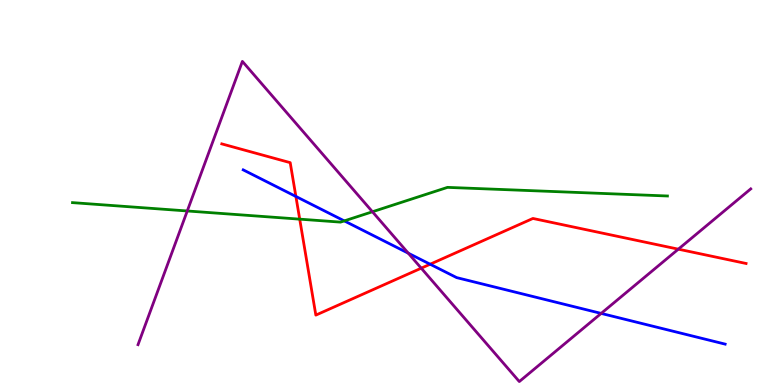[{'lines': ['blue', 'red'], 'intersections': [{'x': 3.82, 'y': 4.9}, {'x': 5.55, 'y': 3.14}]}, {'lines': ['green', 'red'], 'intersections': [{'x': 3.87, 'y': 4.31}]}, {'lines': ['purple', 'red'], 'intersections': [{'x': 5.44, 'y': 3.03}, {'x': 8.75, 'y': 3.53}]}, {'lines': ['blue', 'green'], 'intersections': [{'x': 4.44, 'y': 4.26}]}, {'lines': ['blue', 'purple'], 'intersections': [{'x': 5.27, 'y': 3.42}, {'x': 7.76, 'y': 1.86}]}, {'lines': ['green', 'purple'], 'intersections': [{'x': 2.42, 'y': 4.52}, {'x': 4.81, 'y': 4.5}]}]